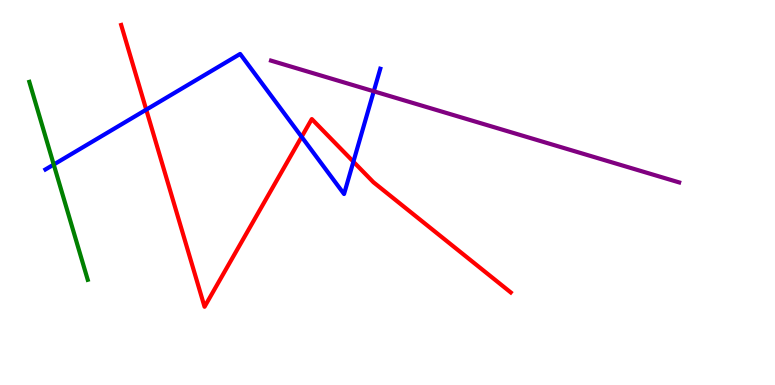[{'lines': ['blue', 'red'], 'intersections': [{'x': 1.89, 'y': 7.15}, {'x': 3.89, 'y': 6.45}, {'x': 4.56, 'y': 5.8}]}, {'lines': ['green', 'red'], 'intersections': []}, {'lines': ['purple', 'red'], 'intersections': []}, {'lines': ['blue', 'green'], 'intersections': [{'x': 0.693, 'y': 5.73}]}, {'lines': ['blue', 'purple'], 'intersections': [{'x': 4.82, 'y': 7.63}]}, {'lines': ['green', 'purple'], 'intersections': []}]